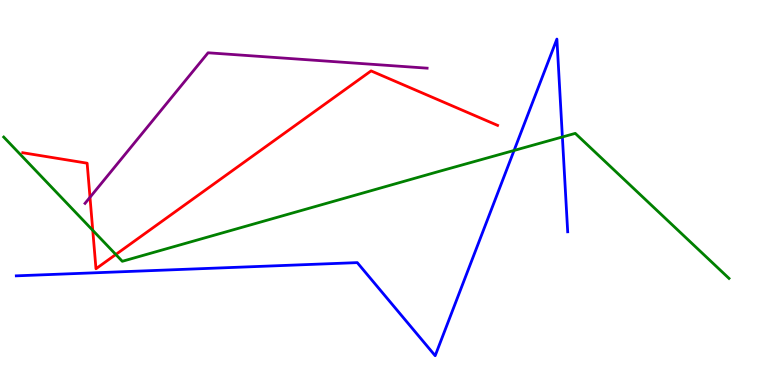[{'lines': ['blue', 'red'], 'intersections': []}, {'lines': ['green', 'red'], 'intersections': [{'x': 1.2, 'y': 4.02}, {'x': 1.49, 'y': 3.39}]}, {'lines': ['purple', 'red'], 'intersections': [{'x': 1.16, 'y': 4.88}]}, {'lines': ['blue', 'green'], 'intersections': [{'x': 6.63, 'y': 6.09}, {'x': 7.26, 'y': 6.44}]}, {'lines': ['blue', 'purple'], 'intersections': []}, {'lines': ['green', 'purple'], 'intersections': []}]